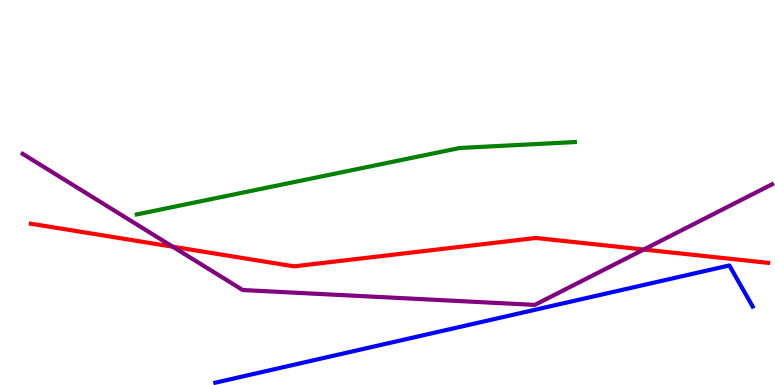[{'lines': ['blue', 'red'], 'intersections': []}, {'lines': ['green', 'red'], 'intersections': []}, {'lines': ['purple', 'red'], 'intersections': [{'x': 2.23, 'y': 3.59}, {'x': 8.31, 'y': 3.52}]}, {'lines': ['blue', 'green'], 'intersections': []}, {'lines': ['blue', 'purple'], 'intersections': []}, {'lines': ['green', 'purple'], 'intersections': []}]